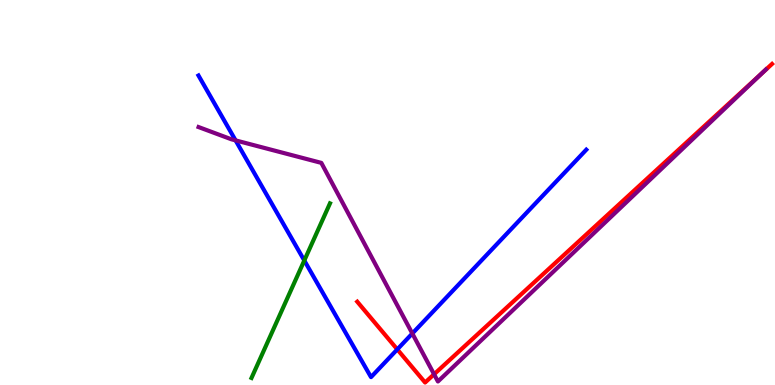[{'lines': ['blue', 'red'], 'intersections': [{'x': 5.13, 'y': 0.925}]}, {'lines': ['green', 'red'], 'intersections': []}, {'lines': ['purple', 'red'], 'intersections': [{'x': 5.6, 'y': 0.278}, {'x': 9.84, 'y': 8.11}]}, {'lines': ['blue', 'green'], 'intersections': [{'x': 3.93, 'y': 3.23}]}, {'lines': ['blue', 'purple'], 'intersections': [{'x': 3.04, 'y': 6.35}, {'x': 5.32, 'y': 1.34}]}, {'lines': ['green', 'purple'], 'intersections': []}]